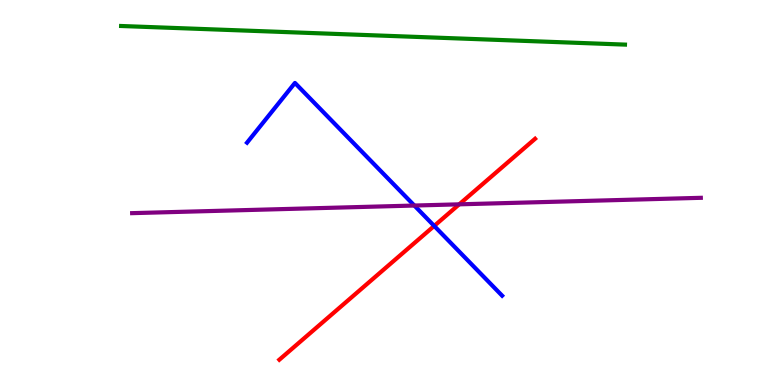[{'lines': ['blue', 'red'], 'intersections': [{'x': 5.6, 'y': 4.13}]}, {'lines': ['green', 'red'], 'intersections': []}, {'lines': ['purple', 'red'], 'intersections': [{'x': 5.93, 'y': 4.69}]}, {'lines': ['blue', 'green'], 'intersections': []}, {'lines': ['blue', 'purple'], 'intersections': [{'x': 5.35, 'y': 4.66}]}, {'lines': ['green', 'purple'], 'intersections': []}]